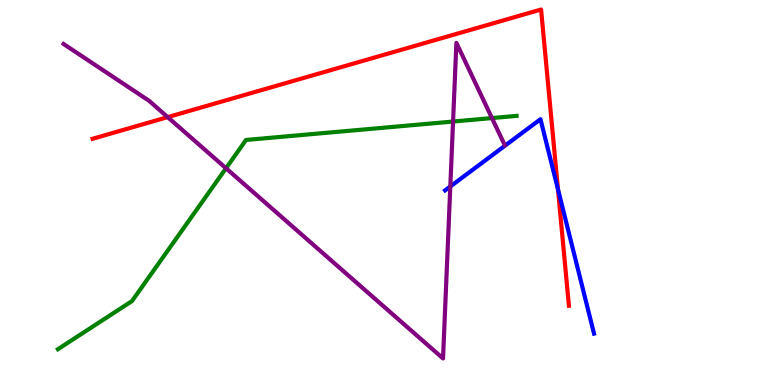[{'lines': ['blue', 'red'], 'intersections': [{'x': 7.2, 'y': 5.08}]}, {'lines': ['green', 'red'], 'intersections': []}, {'lines': ['purple', 'red'], 'intersections': [{'x': 2.16, 'y': 6.96}]}, {'lines': ['blue', 'green'], 'intersections': []}, {'lines': ['blue', 'purple'], 'intersections': [{'x': 5.81, 'y': 5.16}]}, {'lines': ['green', 'purple'], 'intersections': [{'x': 2.92, 'y': 5.63}, {'x': 5.85, 'y': 6.84}, {'x': 6.35, 'y': 6.93}]}]